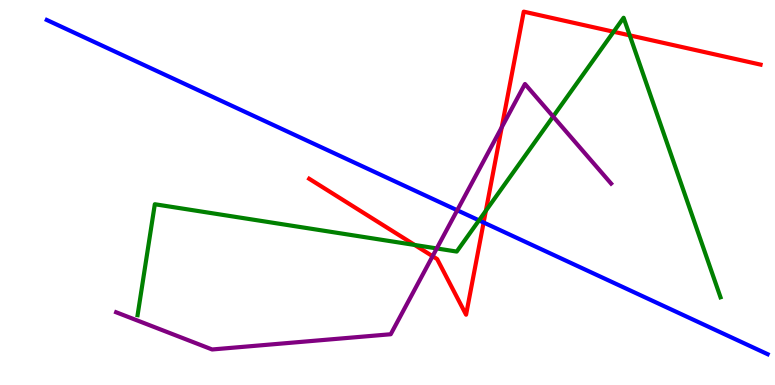[{'lines': ['blue', 'red'], 'intersections': [{'x': 6.24, 'y': 4.22}]}, {'lines': ['green', 'red'], 'intersections': [{'x': 5.35, 'y': 3.64}, {'x': 6.27, 'y': 4.53}, {'x': 7.92, 'y': 9.18}, {'x': 8.13, 'y': 9.08}]}, {'lines': ['purple', 'red'], 'intersections': [{'x': 5.58, 'y': 3.35}, {'x': 6.47, 'y': 6.69}]}, {'lines': ['blue', 'green'], 'intersections': [{'x': 6.18, 'y': 4.28}]}, {'lines': ['blue', 'purple'], 'intersections': [{'x': 5.9, 'y': 4.54}]}, {'lines': ['green', 'purple'], 'intersections': [{'x': 5.64, 'y': 3.55}, {'x': 7.14, 'y': 6.97}]}]